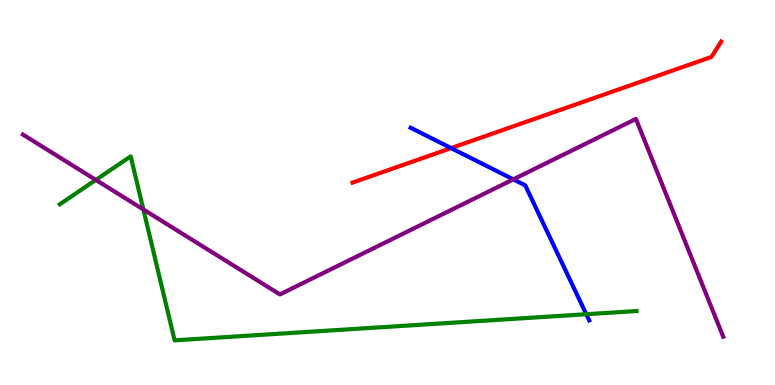[{'lines': ['blue', 'red'], 'intersections': [{'x': 5.82, 'y': 6.15}]}, {'lines': ['green', 'red'], 'intersections': []}, {'lines': ['purple', 'red'], 'intersections': []}, {'lines': ['blue', 'green'], 'intersections': [{'x': 7.57, 'y': 1.84}]}, {'lines': ['blue', 'purple'], 'intersections': [{'x': 6.62, 'y': 5.34}]}, {'lines': ['green', 'purple'], 'intersections': [{'x': 1.24, 'y': 5.33}, {'x': 1.85, 'y': 4.56}]}]